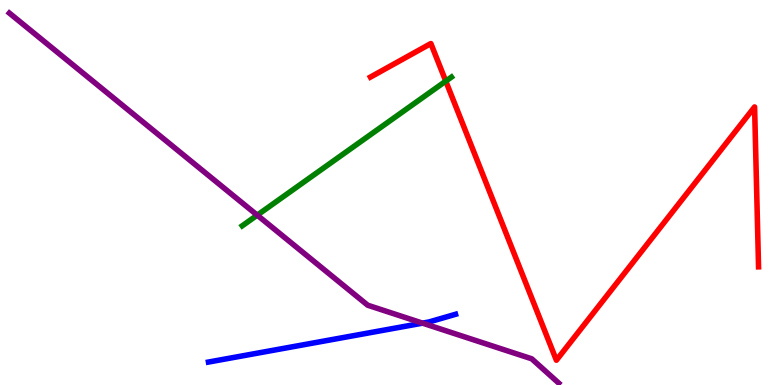[{'lines': ['blue', 'red'], 'intersections': []}, {'lines': ['green', 'red'], 'intersections': [{'x': 5.75, 'y': 7.89}]}, {'lines': ['purple', 'red'], 'intersections': []}, {'lines': ['blue', 'green'], 'intersections': []}, {'lines': ['blue', 'purple'], 'intersections': [{'x': 5.45, 'y': 1.61}]}, {'lines': ['green', 'purple'], 'intersections': [{'x': 3.32, 'y': 4.41}]}]